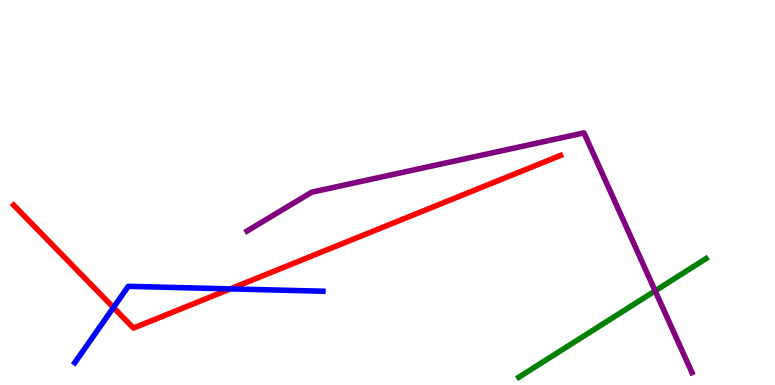[{'lines': ['blue', 'red'], 'intersections': [{'x': 1.46, 'y': 2.01}, {'x': 2.97, 'y': 2.5}]}, {'lines': ['green', 'red'], 'intersections': []}, {'lines': ['purple', 'red'], 'intersections': []}, {'lines': ['blue', 'green'], 'intersections': []}, {'lines': ['blue', 'purple'], 'intersections': []}, {'lines': ['green', 'purple'], 'intersections': [{'x': 8.45, 'y': 2.45}]}]